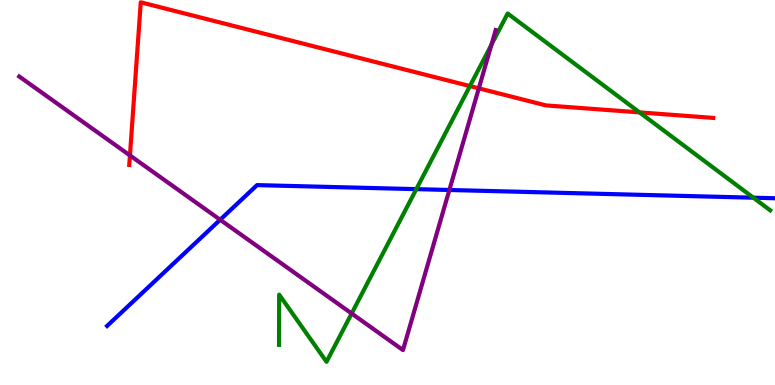[{'lines': ['blue', 'red'], 'intersections': []}, {'lines': ['green', 'red'], 'intersections': [{'x': 6.06, 'y': 7.76}, {'x': 8.25, 'y': 7.08}]}, {'lines': ['purple', 'red'], 'intersections': [{'x': 1.68, 'y': 5.96}, {'x': 6.18, 'y': 7.71}]}, {'lines': ['blue', 'green'], 'intersections': [{'x': 5.37, 'y': 5.09}, {'x': 9.72, 'y': 4.87}]}, {'lines': ['blue', 'purple'], 'intersections': [{'x': 2.84, 'y': 4.29}, {'x': 5.8, 'y': 5.07}]}, {'lines': ['green', 'purple'], 'intersections': [{'x': 4.54, 'y': 1.86}, {'x': 6.34, 'y': 8.84}]}]